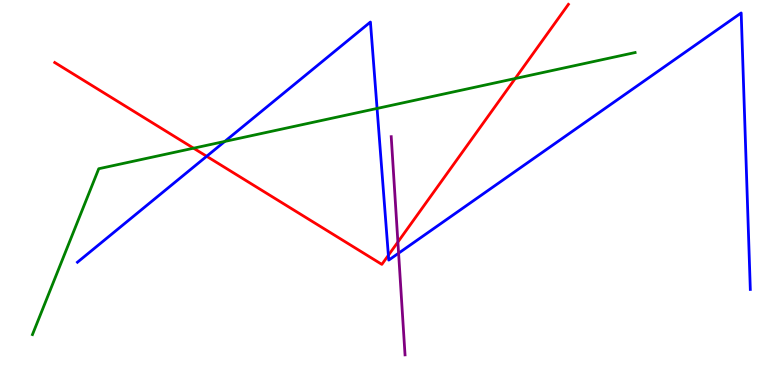[{'lines': ['blue', 'red'], 'intersections': [{'x': 2.67, 'y': 5.94}, {'x': 5.01, 'y': 3.37}]}, {'lines': ['green', 'red'], 'intersections': [{'x': 2.5, 'y': 6.15}, {'x': 6.65, 'y': 7.96}]}, {'lines': ['purple', 'red'], 'intersections': [{'x': 5.13, 'y': 3.71}]}, {'lines': ['blue', 'green'], 'intersections': [{'x': 2.9, 'y': 6.33}, {'x': 4.87, 'y': 7.18}]}, {'lines': ['blue', 'purple'], 'intersections': [{'x': 5.14, 'y': 3.42}]}, {'lines': ['green', 'purple'], 'intersections': []}]